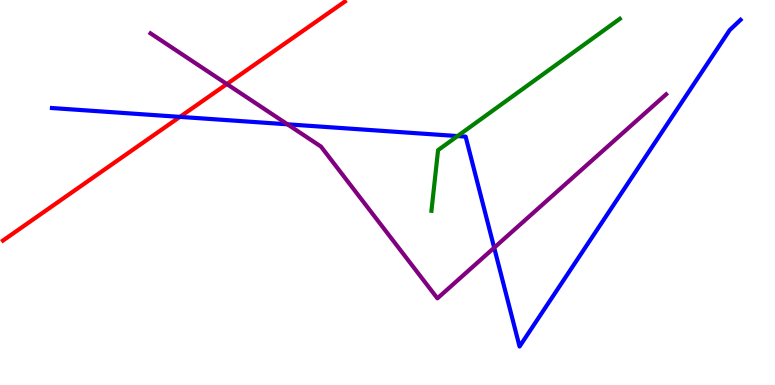[{'lines': ['blue', 'red'], 'intersections': [{'x': 2.32, 'y': 6.96}]}, {'lines': ['green', 'red'], 'intersections': []}, {'lines': ['purple', 'red'], 'intersections': [{'x': 2.93, 'y': 7.82}]}, {'lines': ['blue', 'green'], 'intersections': [{'x': 5.9, 'y': 6.47}]}, {'lines': ['blue', 'purple'], 'intersections': [{'x': 3.71, 'y': 6.77}, {'x': 6.38, 'y': 3.57}]}, {'lines': ['green', 'purple'], 'intersections': []}]